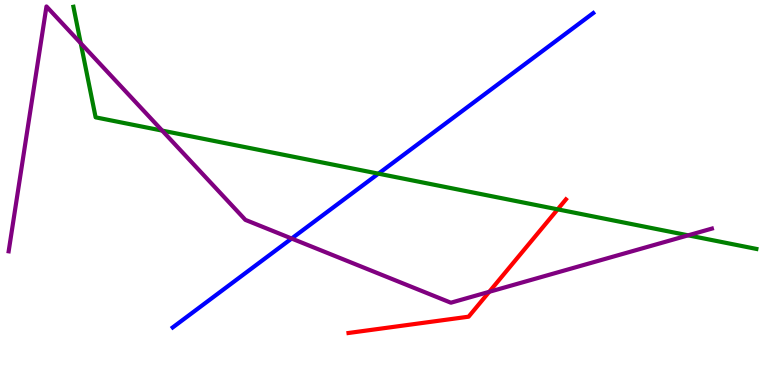[{'lines': ['blue', 'red'], 'intersections': []}, {'lines': ['green', 'red'], 'intersections': [{'x': 7.2, 'y': 4.56}]}, {'lines': ['purple', 'red'], 'intersections': [{'x': 6.31, 'y': 2.42}]}, {'lines': ['blue', 'green'], 'intersections': [{'x': 4.88, 'y': 5.49}]}, {'lines': ['blue', 'purple'], 'intersections': [{'x': 3.76, 'y': 3.8}]}, {'lines': ['green', 'purple'], 'intersections': [{'x': 1.04, 'y': 8.88}, {'x': 2.09, 'y': 6.61}, {'x': 8.88, 'y': 3.89}]}]